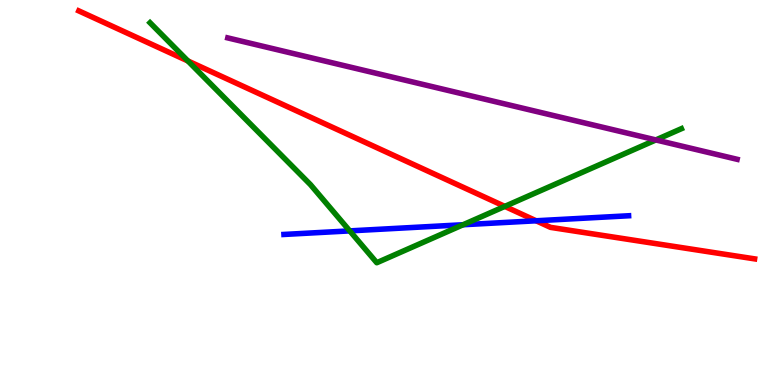[{'lines': ['blue', 'red'], 'intersections': [{'x': 6.92, 'y': 4.27}]}, {'lines': ['green', 'red'], 'intersections': [{'x': 2.42, 'y': 8.42}, {'x': 6.51, 'y': 4.64}]}, {'lines': ['purple', 'red'], 'intersections': []}, {'lines': ['blue', 'green'], 'intersections': [{'x': 4.51, 'y': 4.0}, {'x': 5.98, 'y': 4.16}]}, {'lines': ['blue', 'purple'], 'intersections': []}, {'lines': ['green', 'purple'], 'intersections': [{'x': 8.46, 'y': 6.37}]}]